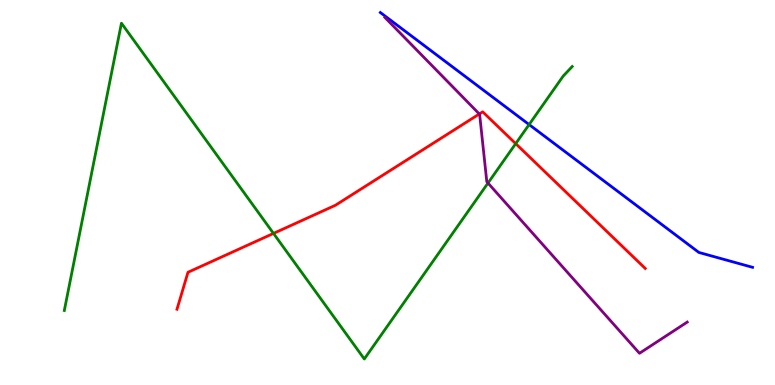[{'lines': ['blue', 'red'], 'intersections': []}, {'lines': ['green', 'red'], 'intersections': [{'x': 3.53, 'y': 3.94}, {'x': 6.65, 'y': 6.27}]}, {'lines': ['purple', 'red'], 'intersections': [{'x': 6.18, 'y': 7.04}]}, {'lines': ['blue', 'green'], 'intersections': [{'x': 6.83, 'y': 6.76}]}, {'lines': ['blue', 'purple'], 'intersections': []}, {'lines': ['green', 'purple'], 'intersections': [{'x': 6.3, 'y': 5.25}]}]